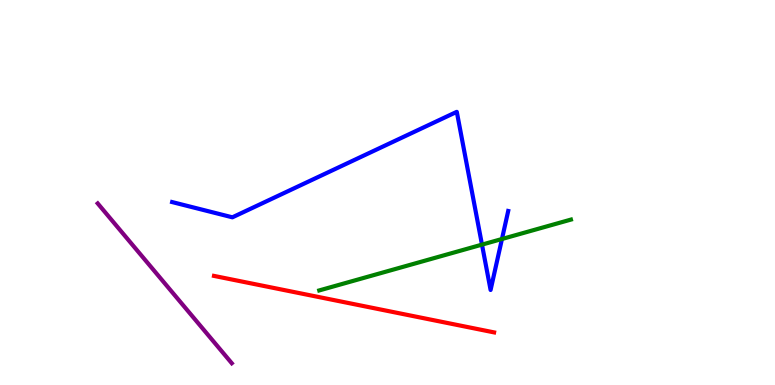[{'lines': ['blue', 'red'], 'intersections': []}, {'lines': ['green', 'red'], 'intersections': []}, {'lines': ['purple', 'red'], 'intersections': []}, {'lines': ['blue', 'green'], 'intersections': [{'x': 6.22, 'y': 3.65}, {'x': 6.48, 'y': 3.79}]}, {'lines': ['blue', 'purple'], 'intersections': []}, {'lines': ['green', 'purple'], 'intersections': []}]